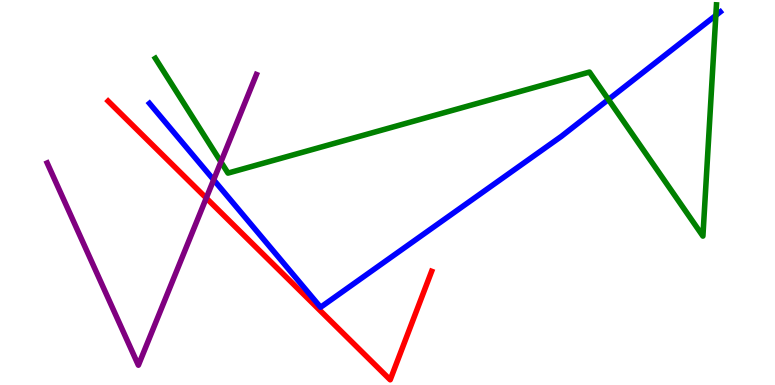[{'lines': ['blue', 'red'], 'intersections': []}, {'lines': ['green', 'red'], 'intersections': []}, {'lines': ['purple', 'red'], 'intersections': [{'x': 2.66, 'y': 4.86}]}, {'lines': ['blue', 'green'], 'intersections': [{'x': 7.85, 'y': 7.42}, {'x': 9.24, 'y': 9.6}]}, {'lines': ['blue', 'purple'], 'intersections': [{'x': 2.76, 'y': 5.33}]}, {'lines': ['green', 'purple'], 'intersections': [{'x': 2.85, 'y': 5.79}]}]